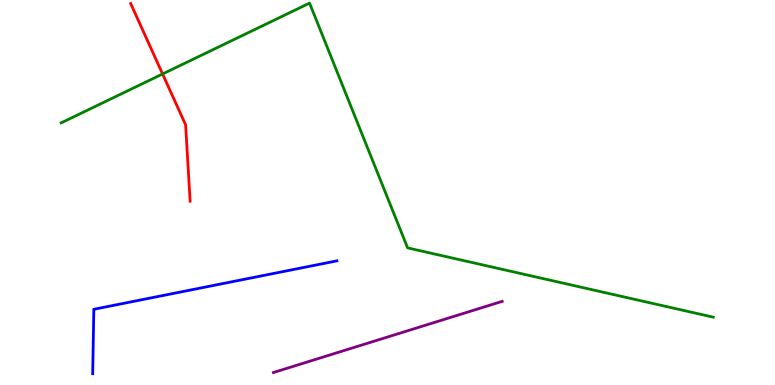[{'lines': ['blue', 'red'], 'intersections': []}, {'lines': ['green', 'red'], 'intersections': [{'x': 2.1, 'y': 8.08}]}, {'lines': ['purple', 'red'], 'intersections': []}, {'lines': ['blue', 'green'], 'intersections': []}, {'lines': ['blue', 'purple'], 'intersections': []}, {'lines': ['green', 'purple'], 'intersections': []}]